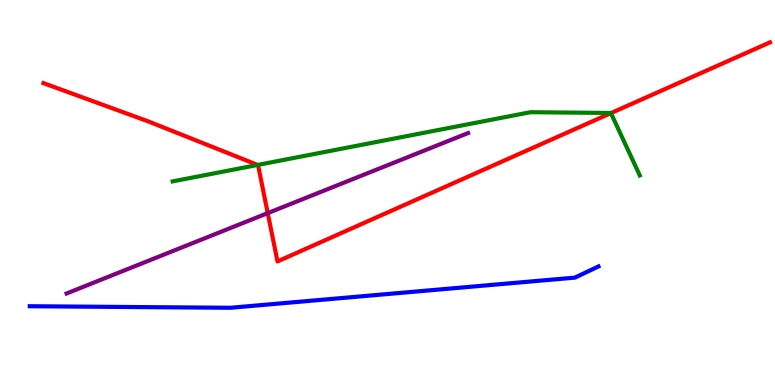[{'lines': ['blue', 'red'], 'intersections': []}, {'lines': ['green', 'red'], 'intersections': [{'x': 3.32, 'y': 5.72}, {'x': 7.88, 'y': 7.06}]}, {'lines': ['purple', 'red'], 'intersections': [{'x': 3.45, 'y': 4.46}]}, {'lines': ['blue', 'green'], 'intersections': []}, {'lines': ['blue', 'purple'], 'intersections': []}, {'lines': ['green', 'purple'], 'intersections': []}]